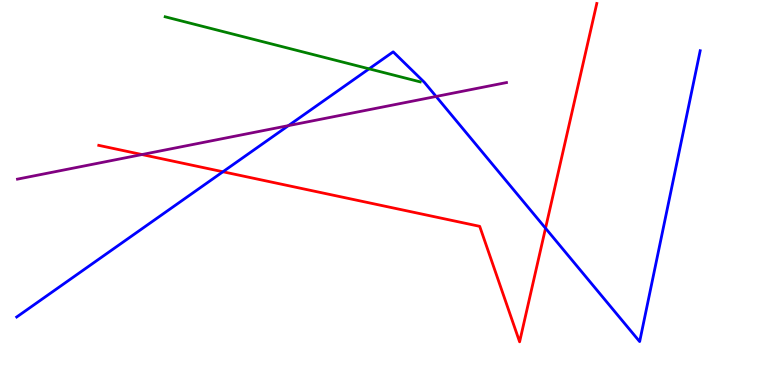[{'lines': ['blue', 'red'], 'intersections': [{'x': 2.88, 'y': 5.54}, {'x': 7.04, 'y': 4.07}]}, {'lines': ['green', 'red'], 'intersections': []}, {'lines': ['purple', 'red'], 'intersections': [{'x': 1.83, 'y': 5.99}]}, {'lines': ['blue', 'green'], 'intersections': [{'x': 4.76, 'y': 8.21}]}, {'lines': ['blue', 'purple'], 'intersections': [{'x': 3.72, 'y': 6.74}, {'x': 5.63, 'y': 7.49}]}, {'lines': ['green', 'purple'], 'intersections': []}]